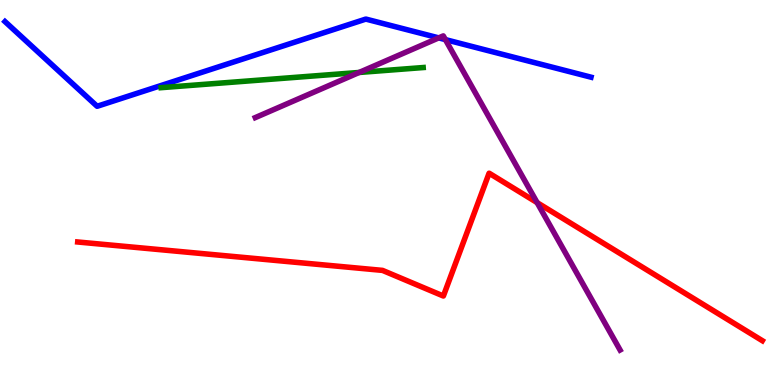[{'lines': ['blue', 'red'], 'intersections': []}, {'lines': ['green', 'red'], 'intersections': []}, {'lines': ['purple', 'red'], 'intersections': [{'x': 6.93, 'y': 4.74}]}, {'lines': ['blue', 'green'], 'intersections': []}, {'lines': ['blue', 'purple'], 'intersections': [{'x': 5.66, 'y': 9.02}, {'x': 5.75, 'y': 8.97}]}, {'lines': ['green', 'purple'], 'intersections': [{'x': 4.63, 'y': 8.12}]}]